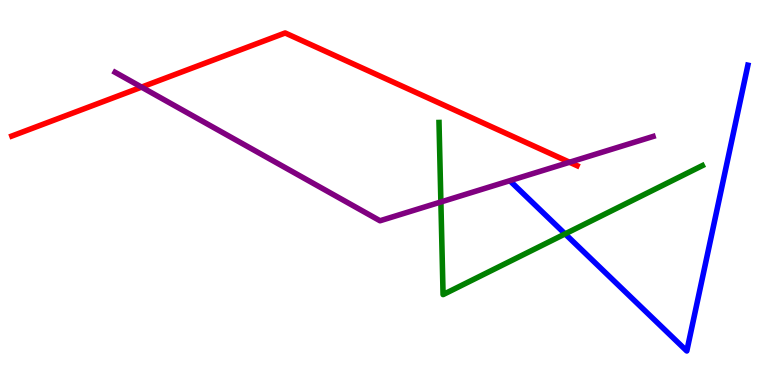[{'lines': ['blue', 'red'], 'intersections': []}, {'lines': ['green', 'red'], 'intersections': []}, {'lines': ['purple', 'red'], 'intersections': [{'x': 1.83, 'y': 7.74}, {'x': 7.35, 'y': 5.79}]}, {'lines': ['blue', 'green'], 'intersections': [{'x': 7.29, 'y': 3.92}]}, {'lines': ['blue', 'purple'], 'intersections': []}, {'lines': ['green', 'purple'], 'intersections': [{'x': 5.69, 'y': 4.75}]}]